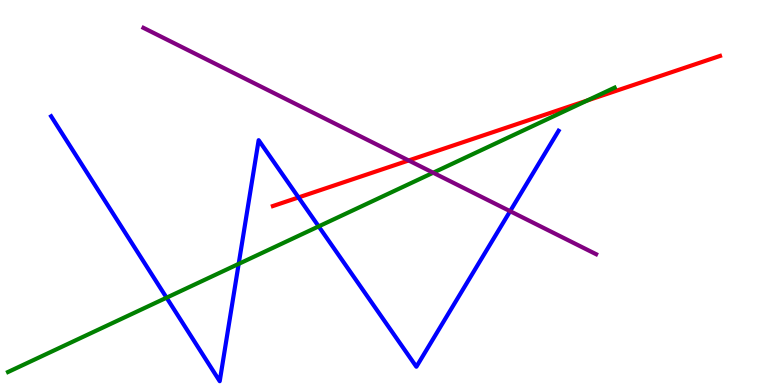[{'lines': ['blue', 'red'], 'intersections': [{'x': 3.85, 'y': 4.87}]}, {'lines': ['green', 'red'], 'intersections': [{'x': 7.58, 'y': 7.39}]}, {'lines': ['purple', 'red'], 'intersections': [{'x': 5.27, 'y': 5.83}]}, {'lines': ['blue', 'green'], 'intersections': [{'x': 2.15, 'y': 2.27}, {'x': 3.08, 'y': 3.15}, {'x': 4.11, 'y': 4.12}]}, {'lines': ['blue', 'purple'], 'intersections': [{'x': 6.58, 'y': 4.51}]}, {'lines': ['green', 'purple'], 'intersections': [{'x': 5.59, 'y': 5.51}]}]